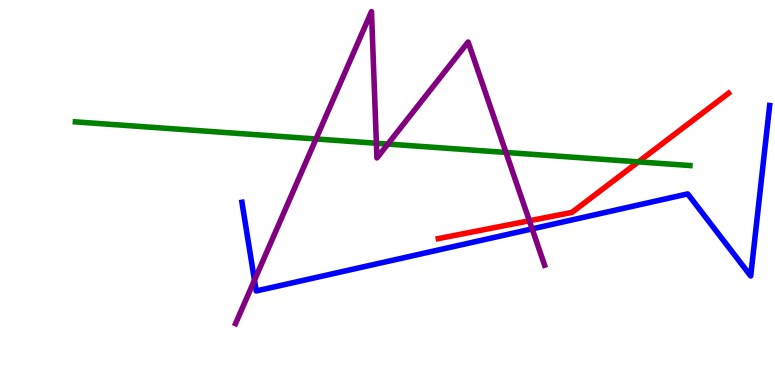[{'lines': ['blue', 'red'], 'intersections': []}, {'lines': ['green', 'red'], 'intersections': [{'x': 8.24, 'y': 5.8}]}, {'lines': ['purple', 'red'], 'intersections': [{'x': 6.83, 'y': 4.27}]}, {'lines': ['blue', 'green'], 'intersections': []}, {'lines': ['blue', 'purple'], 'intersections': [{'x': 3.28, 'y': 2.72}, {'x': 6.87, 'y': 4.05}]}, {'lines': ['green', 'purple'], 'intersections': [{'x': 4.08, 'y': 6.39}, {'x': 4.86, 'y': 6.28}, {'x': 5.0, 'y': 6.26}, {'x': 6.53, 'y': 6.04}]}]